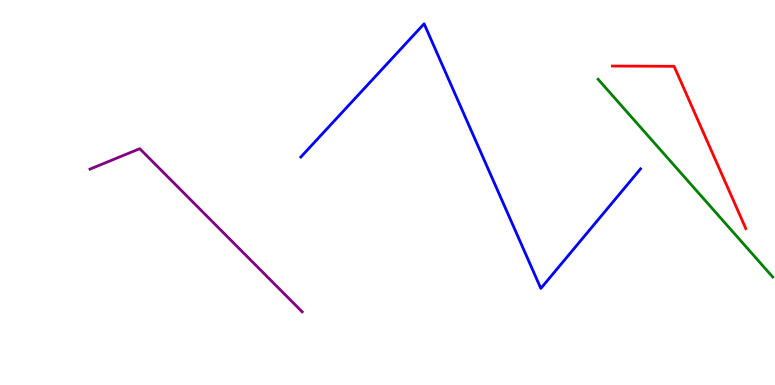[{'lines': ['blue', 'red'], 'intersections': []}, {'lines': ['green', 'red'], 'intersections': []}, {'lines': ['purple', 'red'], 'intersections': []}, {'lines': ['blue', 'green'], 'intersections': []}, {'lines': ['blue', 'purple'], 'intersections': []}, {'lines': ['green', 'purple'], 'intersections': []}]